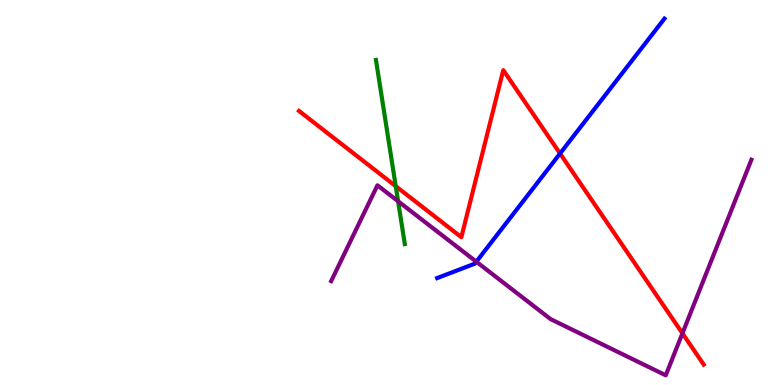[{'lines': ['blue', 'red'], 'intersections': [{'x': 7.23, 'y': 6.01}]}, {'lines': ['green', 'red'], 'intersections': [{'x': 5.11, 'y': 5.16}]}, {'lines': ['purple', 'red'], 'intersections': [{'x': 8.81, 'y': 1.34}]}, {'lines': ['blue', 'green'], 'intersections': []}, {'lines': ['blue', 'purple'], 'intersections': [{'x': 6.15, 'y': 3.2}]}, {'lines': ['green', 'purple'], 'intersections': [{'x': 5.14, 'y': 4.77}]}]